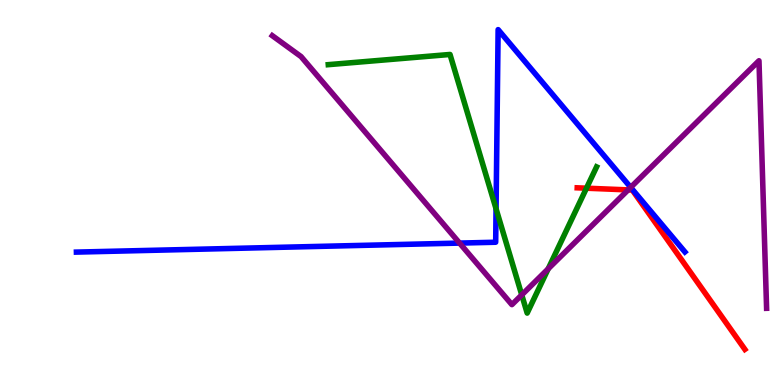[{'lines': ['blue', 'red'], 'intersections': []}, {'lines': ['green', 'red'], 'intersections': [{'x': 7.57, 'y': 5.11}]}, {'lines': ['purple', 'red'], 'intersections': [{'x': 8.1, 'y': 5.07}]}, {'lines': ['blue', 'green'], 'intersections': [{'x': 6.4, 'y': 4.58}]}, {'lines': ['blue', 'purple'], 'intersections': [{'x': 5.93, 'y': 3.69}, {'x': 8.14, 'y': 5.13}]}, {'lines': ['green', 'purple'], 'intersections': [{'x': 6.73, 'y': 2.34}, {'x': 7.07, 'y': 3.02}]}]